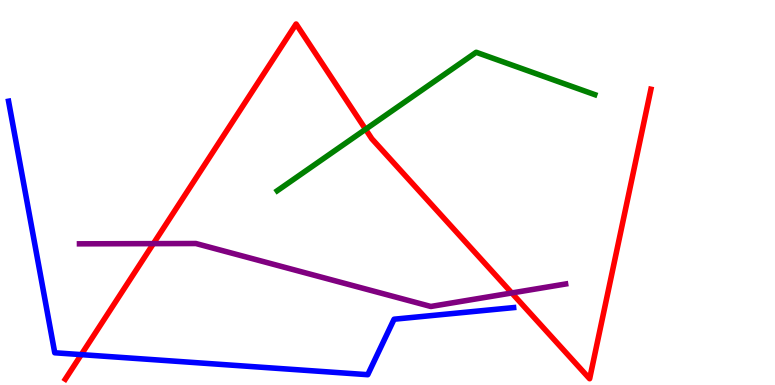[{'lines': ['blue', 'red'], 'intersections': [{'x': 1.05, 'y': 0.789}]}, {'lines': ['green', 'red'], 'intersections': [{'x': 4.72, 'y': 6.64}]}, {'lines': ['purple', 'red'], 'intersections': [{'x': 1.98, 'y': 3.67}, {'x': 6.6, 'y': 2.39}]}, {'lines': ['blue', 'green'], 'intersections': []}, {'lines': ['blue', 'purple'], 'intersections': []}, {'lines': ['green', 'purple'], 'intersections': []}]